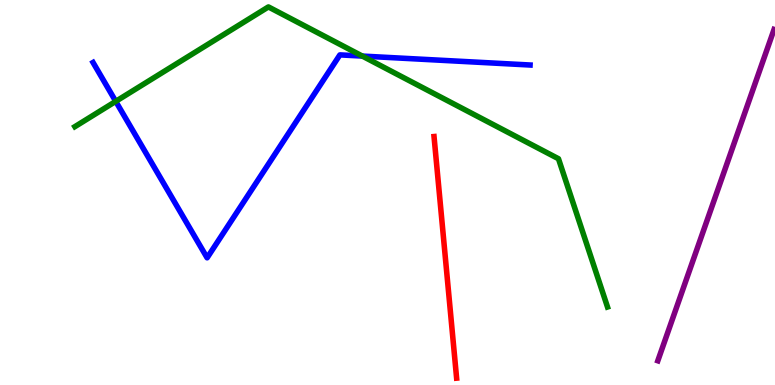[{'lines': ['blue', 'red'], 'intersections': []}, {'lines': ['green', 'red'], 'intersections': []}, {'lines': ['purple', 'red'], 'intersections': []}, {'lines': ['blue', 'green'], 'intersections': [{'x': 1.49, 'y': 7.37}, {'x': 4.68, 'y': 8.54}]}, {'lines': ['blue', 'purple'], 'intersections': []}, {'lines': ['green', 'purple'], 'intersections': []}]